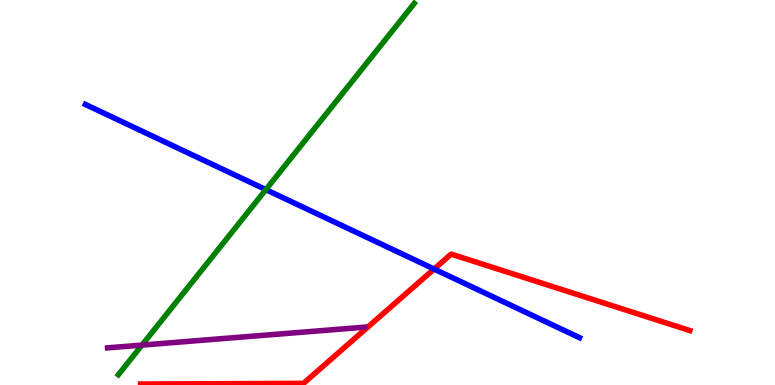[{'lines': ['blue', 'red'], 'intersections': [{'x': 5.6, 'y': 3.01}]}, {'lines': ['green', 'red'], 'intersections': []}, {'lines': ['purple', 'red'], 'intersections': []}, {'lines': ['blue', 'green'], 'intersections': [{'x': 3.43, 'y': 5.07}]}, {'lines': ['blue', 'purple'], 'intersections': []}, {'lines': ['green', 'purple'], 'intersections': [{'x': 1.83, 'y': 1.04}]}]